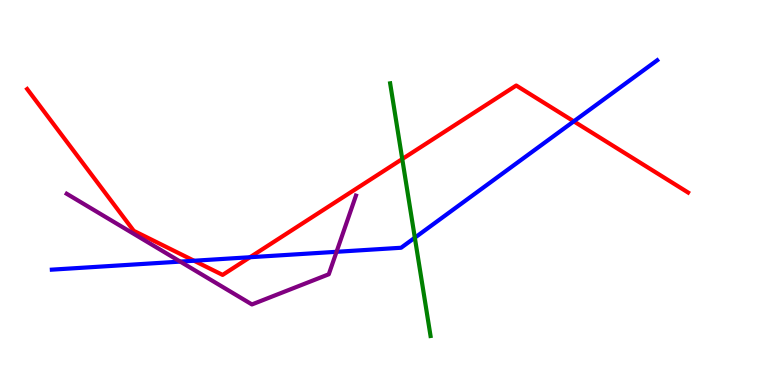[{'lines': ['blue', 'red'], 'intersections': [{'x': 2.5, 'y': 3.23}, {'x': 3.23, 'y': 3.32}, {'x': 7.4, 'y': 6.85}]}, {'lines': ['green', 'red'], 'intersections': [{'x': 5.19, 'y': 5.87}]}, {'lines': ['purple', 'red'], 'intersections': []}, {'lines': ['blue', 'green'], 'intersections': [{'x': 5.35, 'y': 3.83}]}, {'lines': ['blue', 'purple'], 'intersections': [{'x': 2.33, 'y': 3.21}, {'x': 4.34, 'y': 3.46}]}, {'lines': ['green', 'purple'], 'intersections': []}]